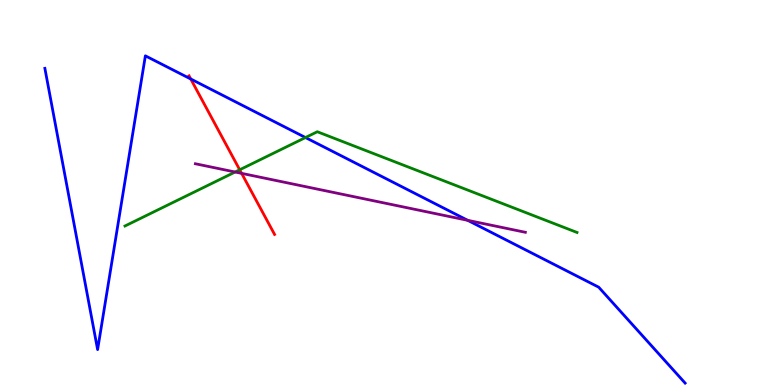[{'lines': ['blue', 'red'], 'intersections': [{'x': 2.46, 'y': 7.95}]}, {'lines': ['green', 'red'], 'intersections': [{'x': 3.09, 'y': 5.59}]}, {'lines': ['purple', 'red'], 'intersections': [{'x': 3.12, 'y': 5.5}]}, {'lines': ['blue', 'green'], 'intersections': [{'x': 3.94, 'y': 6.43}]}, {'lines': ['blue', 'purple'], 'intersections': [{'x': 6.03, 'y': 4.28}]}, {'lines': ['green', 'purple'], 'intersections': [{'x': 3.03, 'y': 5.53}]}]